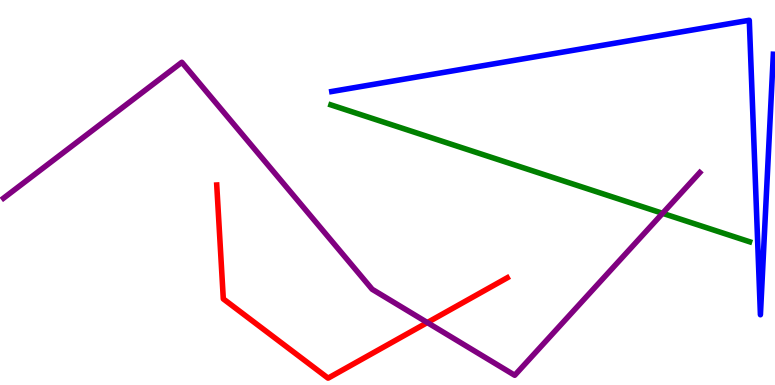[{'lines': ['blue', 'red'], 'intersections': []}, {'lines': ['green', 'red'], 'intersections': []}, {'lines': ['purple', 'red'], 'intersections': [{'x': 5.51, 'y': 1.62}]}, {'lines': ['blue', 'green'], 'intersections': []}, {'lines': ['blue', 'purple'], 'intersections': []}, {'lines': ['green', 'purple'], 'intersections': [{'x': 8.55, 'y': 4.46}]}]